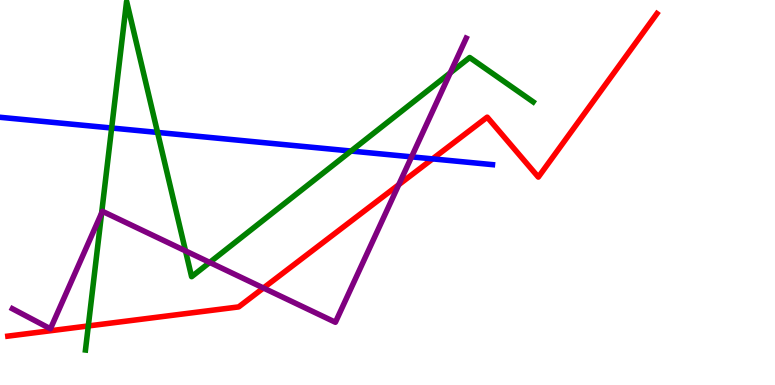[{'lines': ['blue', 'red'], 'intersections': [{'x': 5.58, 'y': 5.87}]}, {'lines': ['green', 'red'], 'intersections': [{'x': 1.14, 'y': 1.53}]}, {'lines': ['purple', 'red'], 'intersections': [{'x': 3.4, 'y': 2.52}, {'x': 5.15, 'y': 5.2}]}, {'lines': ['blue', 'green'], 'intersections': [{'x': 1.44, 'y': 6.67}, {'x': 2.03, 'y': 6.56}, {'x': 4.53, 'y': 6.08}]}, {'lines': ['blue', 'purple'], 'intersections': [{'x': 5.31, 'y': 5.93}]}, {'lines': ['green', 'purple'], 'intersections': [{'x': 1.31, 'y': 4.47}, {'x': 2.39, 'y': 3.48}, {'x': 2.71, 'y': 3.18}, {'x': 5.81, 'y': 8.11}]}]